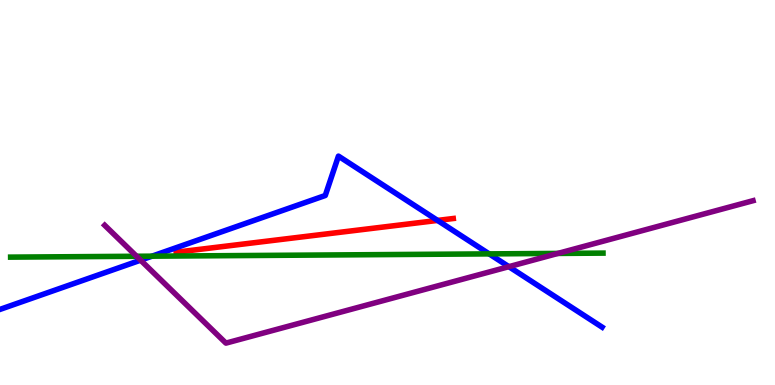[{'lines': ['blue', 'red'], 'intersections': [{'x': 5.65, 'y': 4.27}]}, {'lines': ['green', 'red'], 'intersections': []}, {'lines': ['purple', 'red'], 'intersections': []}, {'lines': ['blue', 'green'], 'intersections': [{'x': 1.96, 'y': 3.35}, {'x': 6.31, 'y': 3.41}]}, {'lines': ['blue', 'purple'], 'intersections': [{'x': 1.81, 'y': 3.24}, {'x': 6.57, 'y': 3.07}]}, {'lines': ['green', 'purple'], 'intersections': [{'x': 1.76, 'y': 3.34}, {'x': 7.2, 'y': 3.42}]}]